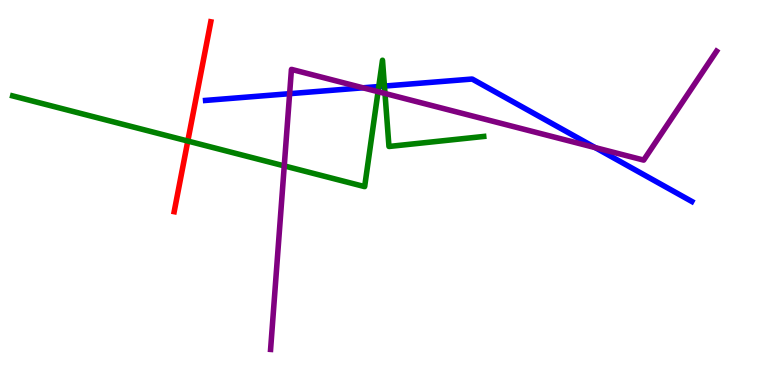[{'lines': ['blue', 'red'], 'intersections': []}, {'lines': ['green', 'red'], 'intersections': [{'x': 2.42, 'y': 6.34}]}, {'lines': ['purple', 'red'], 'intersections': []}, {'lines': ['blue', 'green'], 'intersections': [{'x': 4.89, 'y': 7.75}, {'x': 4.96, 'y': 7.76}]}, {'lines': ['blue', 'purple'], 'intersections': [{'x': 3.74, 'y': 7.57}, {'x': 4.68, 'y': 7.72}, {'x': 7.68, 'y': 6.17}]}, {'lines': ['green', 'purple'], 'intersections': [{'x': 3.67, 'y': 5.69}, {'x': 4.88, 'y': 7.62}, {'x': 4.97, 'y': 7.57}]}]